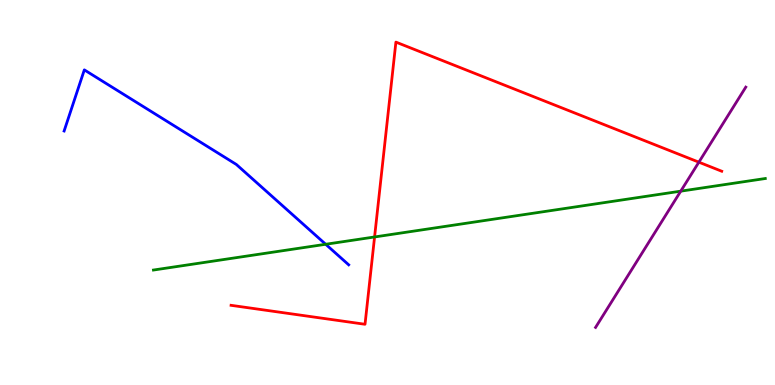[{'lines': ['blue', 'red'], 'intersections': []}, {'lines': ['green', 'red'], 'intersections': [{'x': 4.83, 'y': 3.85}]}, {'lines': ['purple', 'red'], 'intersections': [{'x': 9.02, 'y': 5.79}]}, {'lines': ['blue', 'green'], 'intersections': [{'x': 4.2, 'y': 3.66}]}, {'lines': ['blue', 'purple'], 'intersections': []}, {'lines': ['green', 'purple'], 'intersections': [{'x': 8.78, 'y': 5.03}]}]